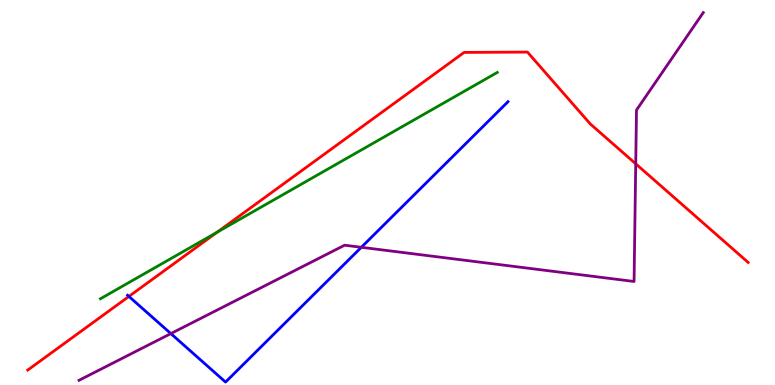[{'lines': ['blue', 'red'], 'intersections': [{'x': 1.66, 'y': 2.3}]}, {'lines': ['green', 'red'], 'intersections': [{'x': 2.8, 'y': 3.97}]}, {'lines': ['purple', 'red'], 'intersections': [{'x': 8.2, 'y': 5.75}]}, {'lines': ['blue', 'green'], 'intersections': []}, {'lines': ['blue', 'purple'], 'intersections': [{'x': 2.2, 'y': 1.34}, {'x': 4.66, 'y': 3.58}]}, {'lines': ['green', 'purple'], 'intersections': []}]